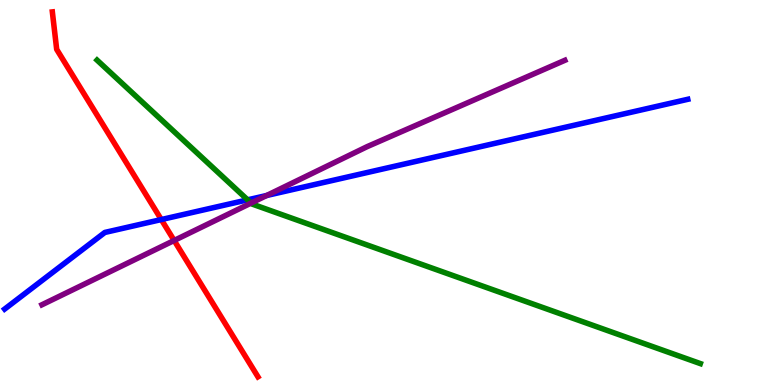[{'lines': ['blue', 'red'], 'intersections': [{'x': 2.08, 'y': 4.3}]}, {'lines': ['green', 'red'], 'intersections': []}, {'lines': ['purple', 'red'], 'intersections': [{'x': 2.25, 'y': 3.75}]}, {'lines': ['blue', 'green'], 'intersections': [{'x': 3.2, 'y': 4.81}]}, {'lines': ['blue', 'purple'], 'intersections': [{'x': 3.44, 'y': 4.92}]}, {'lines': ['green', 'purple'], 'intersections': [{'x': 3.24, 'y': 4.73}]}]